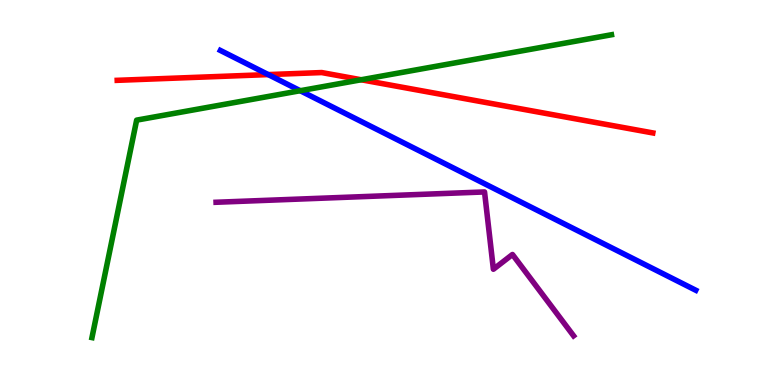[{'lines': ['blue', 'red'], 'intersections': [{'x': 3.46, 'y': 8.06}]}, {'lines': ['green', 'red'], 'intersections': [{'x': 4.66, 'y': 7.93}]}, {'lines': ['purple', 'red'], 'intersections': []}, {'lines': ['blue', 'green'], 'intersections': [{'x': 3.87, 'y': 7.64}]}, {'lines': ['blue', 'purple'], 'intersections': []}, {'lines': ['green', 'purple'], 'intersections': []}]